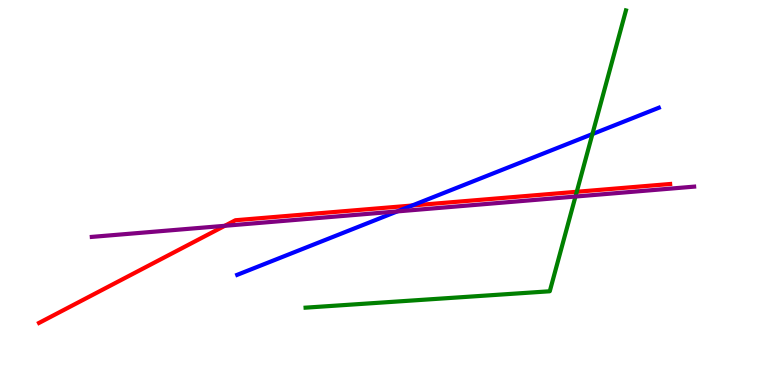[{'lines': ['blue', 'red'], 'intersections': [{'x': 5.32, 'y': 4.66}]}, {'lines': ['green', 'red'], 'intersections': [{'x': 7.44, 'y': 5.02}]}, {'lines': ['purple', 'red'], 'intersections': [{'x': 2.9, 'y': 4.14}]}, {'lines': ['blue', 'green'], 'intersections': [{'x': 7.64, 'y': 6.52}]}, {'lines': ['blue', 'purple'], 'intersections': [{'x': 5.13, 'y': 4.51}]}, {'lines': ['green', 'purple'], 'intersections': [{'x': 7.43, 'y': 4.9}]}]